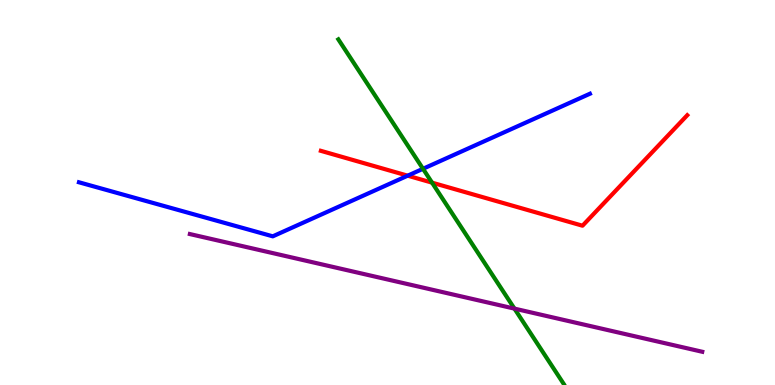[{'lines': ['blue', 'red'], 'intersections': [{'x': 5.26, 'y': 5.44}]}, {'lines': ['green', 'red'], 'intersections': [{'x': 5.57, 'y': 5.26}]}, {'lines': ['purple', 'red'], 'intersections': []}, {'lines': ['blue', 'green'], 'intersections': [{'x': 5.46, 'y': 5.62}]}, {'lines': ['blue', 'purple'], 'intersections': []}, {'lines': ['green', 'purple'], 'intersections': [{'x': 6.64, 'y': 1.98}]}]